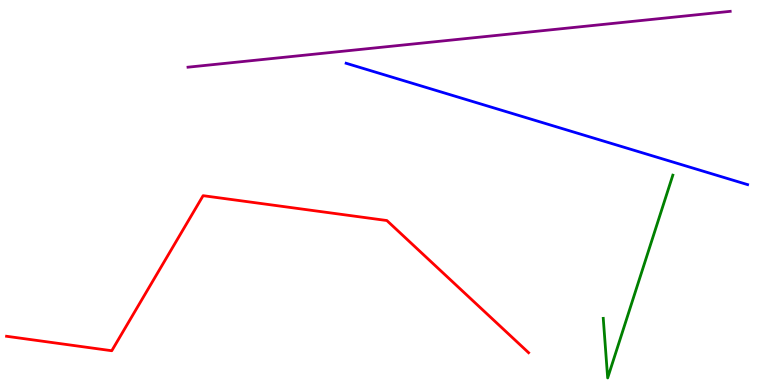[{'lines': ['blue', 'red'], 'intersections': []}, {'lines': ['green', 'red'], 'intersections': []}, {'lines': ['purple', 'red'], 'intersections': []}, {'lines': ['blue', 'green'], 'intersections': []}, {'lines': ['blue', 'purple'], 'intersections': []}, {'lines': ['green', 'purple'], 'intersections': []}]